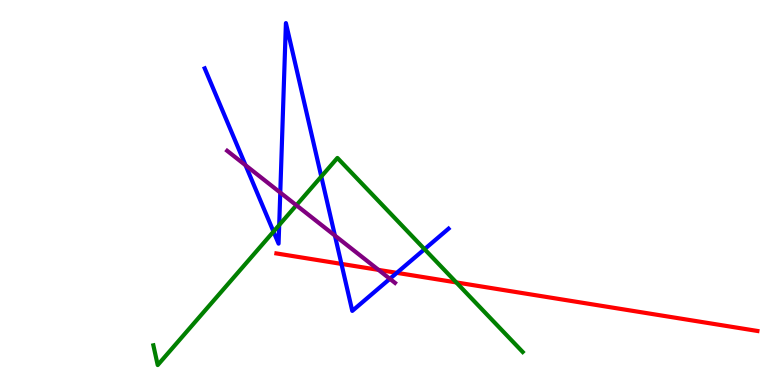[{'lines': ['blue', 'red'], 'intersections': [{'x': 4.41, 'y': 3.15}, {'x': 5.12, 'y': 2.91}]}, {'lines': ['green', 'red'], 'intersections': [{'x': 5.89, 'y': 2.66}]}, {'lines': ['purple', 'red'], 'intersections': [{'x': 4.88, 'y': 2.99}]}, {'lines': ['blue', 'green'], 'intersections': [{'x': 3.53, 'y': 3.98}, {'x': 3.6, 'y': 4.15}, {'x': 4.15, 'y': 5.41}, {'x': 5.48, 'y': 3.53}]}, {'lines': ['blue', 'purple'], 'intersections': [{'x': 3.17, 'y': 5.71}, {'x': 3.62, 'y': 5.0}, {'x': 4.32, 'y': 3.88}, {'x': 5.03, 'y': 2.76}]}, {'lines': ['green', 'purple'], 'intersections': [{'x': 3.82, 'y': 4.67}]}]